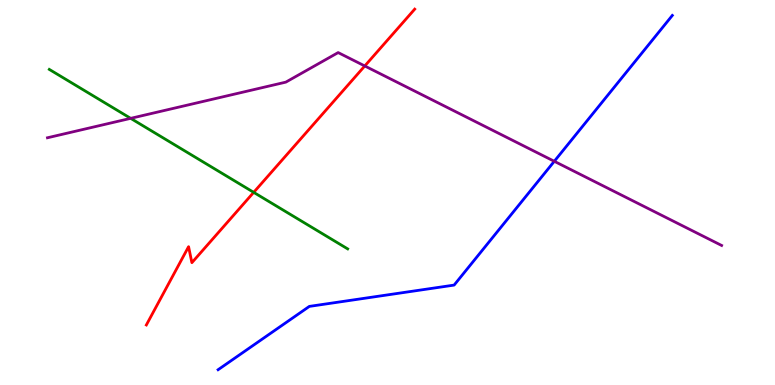[{'lines': ['blue', 'red'], 'intersections': []}, {'lines': ['green', 'red'], 'intersections': [{'x': 3.27, 'y': 5.0}]}, {'lines': ['purple', 'red'], 'intersections': [{'x': 4.71, 'y': 8.29}]}, {'lines': ['blue', 'green'], 'intersections': []}, {'lines': ['blue', 'purple'], 'intersections': [{'x': 7.15, 'y': 5.81}]}, {'lines': ['green', 'purple'], 'intersections': [{'x': 1.69, 'y': 6.93}]}]